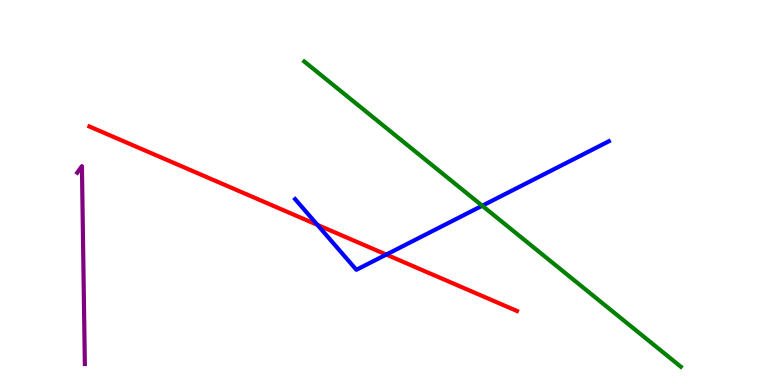[{'lines': ['blue', 'red'], 'intersections': [{'x': 4.1, 'y': 4.16}, {'x': 4.98, 'y': 3.39}]}, {'lines': ['green', 'red'], 'intersections': []}, {'lines': ['purple', 'red'], 'intersections': []}, {'lines': ['blue', 'green'], 'intersections': [{'x': 6.22, 'y': 4.66}]}, {'lines': ['blue', 'purple'], 'intersections': []}, {'lines': ['green', 'purple'], 'intersections': []}]